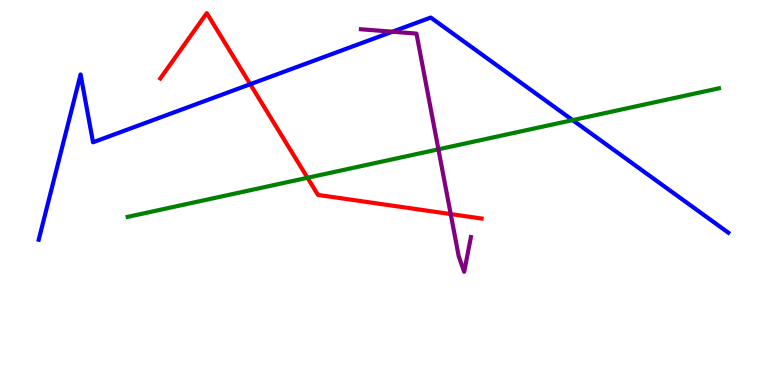[{'lines': ['blue', 'red'], 'intersections': [{'x': 3.23, 'y': 7.81}]}, {'lines': ['green', 'red'], 'intersections': [{'x': 3.97, 'y': 5.38}]}, {'lines': ['purple', 'red'], 'intersections': [{'x': 5.82, 'y': 4.44}]}, {'lines': ['blue', 'green'], 'intersections': [{'x': 7.39, 'y': 6.88}]}, {'lines': ['blue', 'purple'], 'intersections': [{'x': 5.06, 'y': 9.18}]}, {'lines': ['green', 'purple'], 'intersections': [{'x': 5.66, 'y': 6.12}]}]